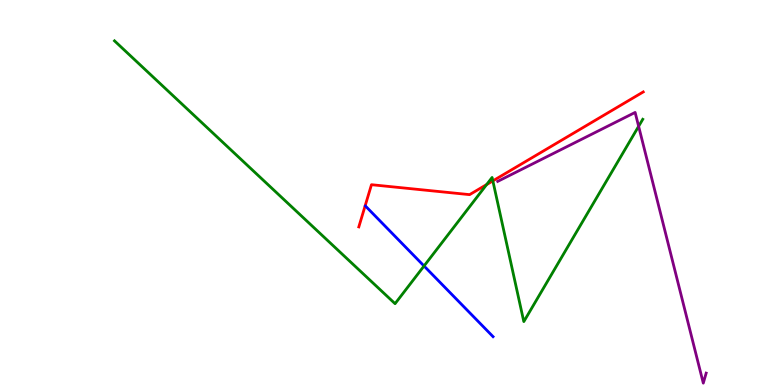[{'lines': ['blue', 'red'], 'intersections': []}, {'lines': ['green', 'red'], 'intersections': [{'x': 6.28, 'y': 5.21}, {'x': 6.36, 'y': 5.3}]}, {'lines': ['purple', 'red'], 'intersections': []}, {'lines': ['blue', 'green'], 'intersections': [{'x': 5.47, 'y': 3.09}]}, {'lines': ['blue', 'purple'], 'intersections': []}, {'lines': ['green', 'purple'], 'intersections': [{'x': 8.24, 'y': 6.72}]}]